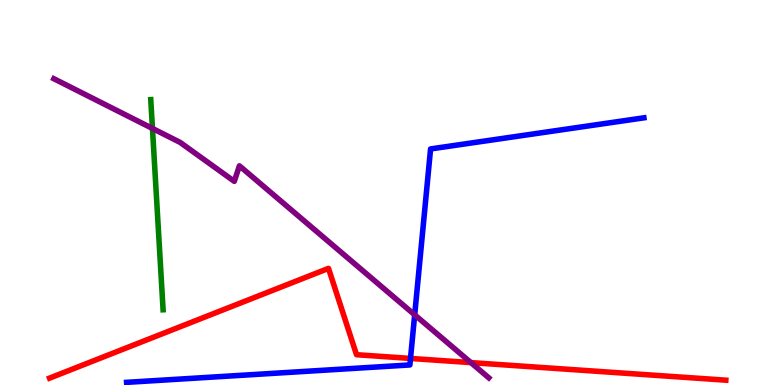[{'lines': ['blue', 'red'], 'intersections': [{'x': 5.3, 'y': 0.69}]}, {'lines': ['green', 'red'], 'intersections': []}, {'lines': ['purple', 'red'], 'intersections': [{'x': 6.08, 'y': 0.582}]}, {'lines': ['blue', 'green'], 'intersections': []}, {'lines': ['blue', 'purple'], 'intersections': [{'x': 5.35, 'y': 1.82}]}, {'lines': ['green', 'purple'], 'intersections': [{'x': 1.97, 'y': 6.66}]}]